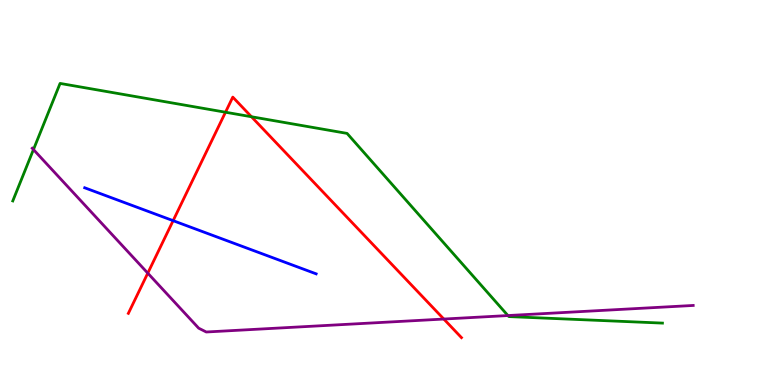[{'lines': ['blue', 'red'], 'intersections': [{'x': 2.23, 'y': 4.27}]}, {'lines': ['green', 'red'], 'intersections': [{'x': 2.91, 'y': 7.09}, {'x': 3.24, 'y': 6.97}]}, {'lines': ['purple', 'red'], 'intersections': [{'x': 1.91, 'y': 2.91}, {'x': 5.73, 'y': 1.71}]}, {'lines': ['blue', 'green'], 'intersections': []}, {'lines': ['blue', 'purple'], 'intersections': []}, {'lines': ['green', 'purple'], 'intersections': [{'x': 0.432, 'y': 6.12}, {'x': 6.55, 'y': 1.8}]}]